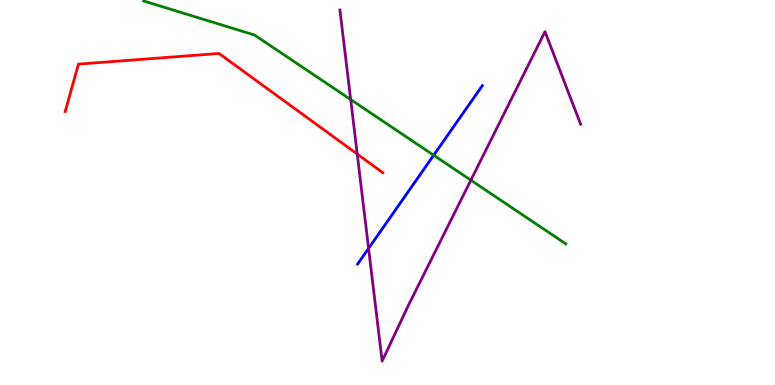[{'lines': ['blue', 'red'], 'intersections': []}, {'lines': ['green', 'red'], 'intersections': []}, {'lines': ['purple', 'red'], 'intersections': [{'x': 4.61, 'y': 6.0}]}, {'lines': ['blue', 'green'], 'intersections': [{'x': 5.6, 'y': 5.97}]}, {'lines': ['blue', 'purple'], 'intersections': [{'x': 4.76, 'y': 3.55}]}, {'lines': ['green', 'purple'], 'intersections': [{'x': 4.52, 'y': 7.41}, {'x': 6.08, 'y': 5.32}]}]